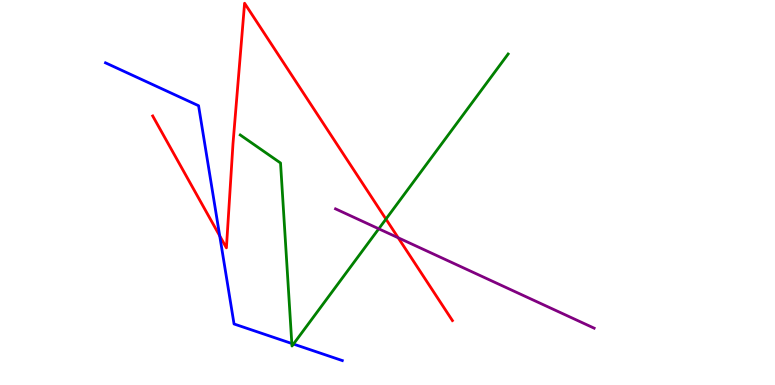[{'lines': ['blue', 'red'], 'intersections': [{'x': 2.84, 'y': 3.87}]}, {'lines': ['green', 'red'], 'intersections': [{'x': 4.98, 'y': 4.31}]}, {'lines': ['purple', 'red'], 'intersections': [{'x': 5.14, 'y': 3.82}]}, {'lines': ['blue', 'green'], 'intersections': [{'x': 3.77, 'y': 1.08}, {'x': 3.79, 'y': 1.06}]}, {'lines': ['blue', 'purple'], 'intersections': []}, {'lines': ['green', 'purple'], 'intersections': [{'x': 4.89, 'y': 4.06}]}]